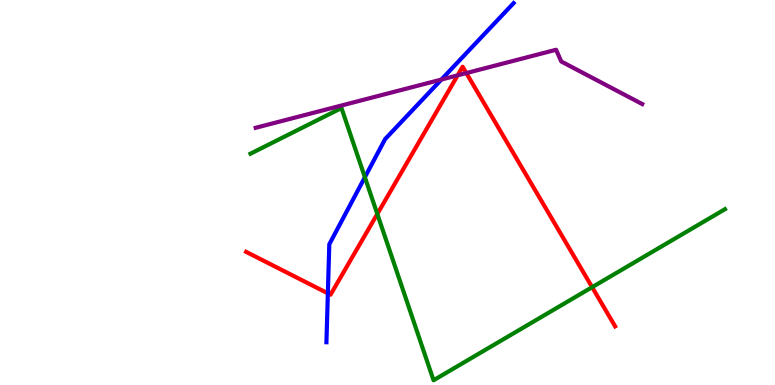[{'lines': ['blue', 'red'], 'intersections': [{'x': 4.23, 'y': 2.38}]}, {'lines': ['green', 'red'], 'intersections': [{'x': 4.87, 'y': 4.44}, {'x': 7.64, 'y': 2.54}]}, {'lines': ['purple', 'red'], 'intersections': [{'x': 5.91, 'y': 8.04}, {'x': 6.02, 'y': 8.1}]}, {'lines': ['blue', 'green'], 'intersections': [{'x': 4.71, 'y': 5.4}]}, {'lines': ['blue', 'purple'], 'intersections': [{'x': 5.7, 'y': 7.93}]}, {'lines': ['green', 'purple'], 'intersections': []}]